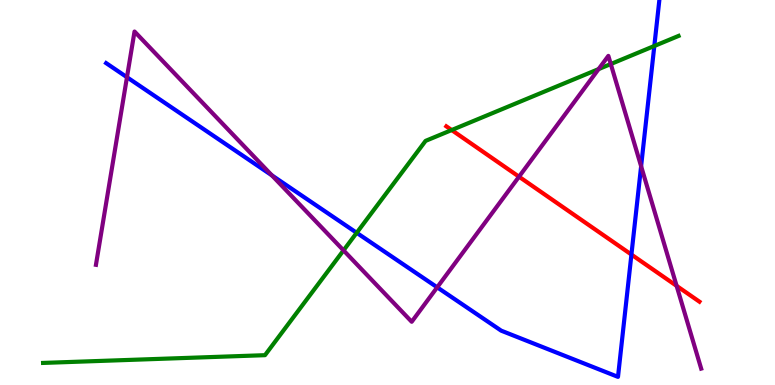[{'lines': ['blue', 'red'], 'intersections': [{'x': 8.15, 'y': 3.39}]}, {'lines': ['green', 'red'], 'intersections': [{'x': 5.83, 'y': 6.62}]}, {'lines': ['purple', 'red'], 'intersections': [{'x': 6.7, 'y': 5.41}, {'x': 8.73, 'y': 2.57}]}, {'lines': ['blue', 'green'], 'intersections': [{'x': 4.6, 'y': 3.95}, {'x': 8.44, 'y': 8.81}]}, {'lines': ['blue', 'purple'], 'intersections': [{'x': 1.64, 'y': 7.99}, {'x': 3.51, 'y': 5.45}, {'x': 5.64, 'y': 2.54}, {'x': 8.27, 'y': 5.68}]}, {'lines': ['green', 'purple'], 'intersections': [{'x': 4.43, 'y': 3.5}, {'x': 7.72, 'y': 8.21}, {'x': 7.88, 'y': 8.34}]}]